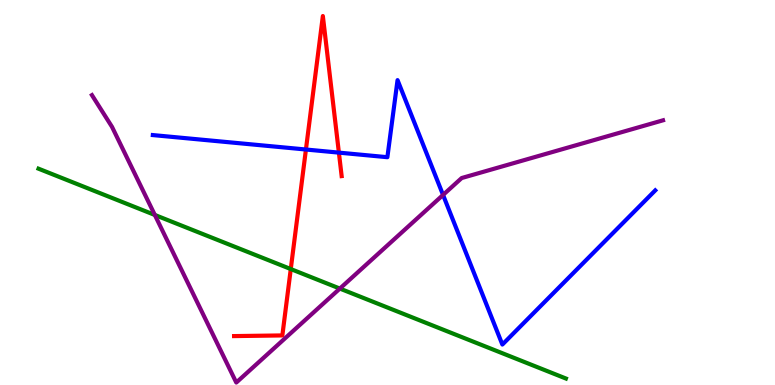[{'lines': ['blue', 'red'], 'intersections': [{'x': 3.95, 'y': 6.12}, {'x': 4.37, 'y': 6.04}]}, {'lines': ['green', 'red'], 'intersections': [{'x': 3.75, 'y': 3.01}]}, {'lines': ['purple', 'red'], 'intersections': []}, {'lines': ['blue', 'green'], 'intersections': []}, {'lines': ['blue', 'purple'], 'intersections': [{'x': 5.72, 'y': 4.94}]}, {'lines': ['green', 'purple'], 'intersections': [{'x': 2.0, 'y': 4.42}, {'x': 4.39, 'y': 2.5}]}]